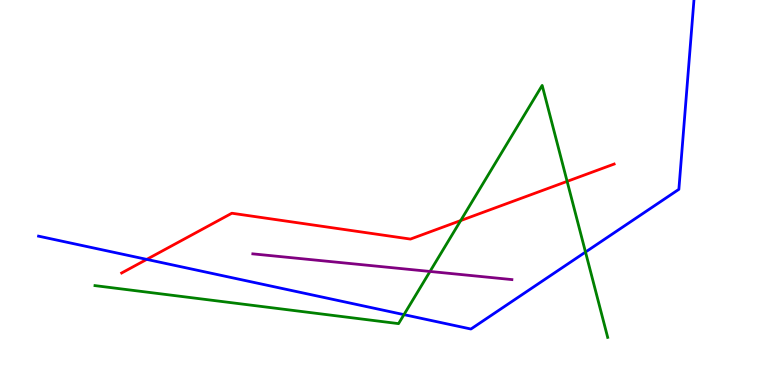[{'lines': ['blue', 'red'], 'intersections': [{'x': 1.89, 'y': 3.26}]}, {'lines': ['green', 'red'], 'intersections': [{'x': 5.94, 'y': 4.27}, {'x': 7.32, 'y': 5.29}]}, {'lines': ['purple', 'red'], 'intersections': []}, {'lines': ['blue', 'green'], 'intersections': [{'x': 5.21, 'y': 1.83}, {'x': 7.55, 'y': 3.45}]}, {'lines': ['blue', 'purple'], 'intersections': []}, {'lines': ['green', 'purple'], 'intersections': [{'x': 5.55, 'y': 2.95}]}]